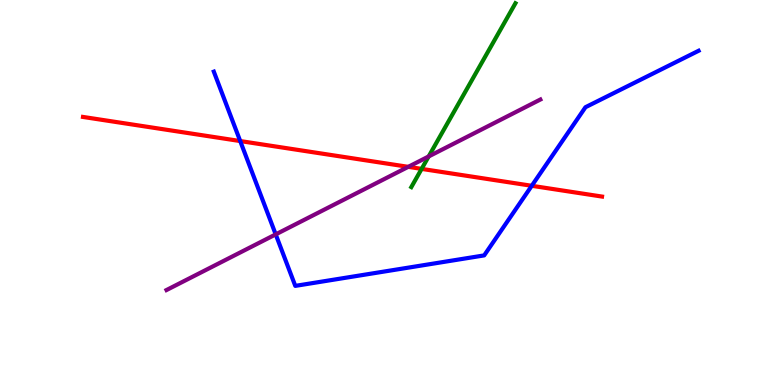[{'lines': ['blue', 'red'], 'intersections': [{'x': 3.1, 'y': 6.34}, {'x': 6.86, 'y': 5.17}]}, {'lines': ['green', 'red'], 'intersections': [{'x': 5.44, 'y': 5.61}]}, {'lines': ['purple', 'red'], 'intersections': [{'x': 5.27, 'y': 5.67}]}, {'lines': ['blue', 'green'], 'intersections': []}, {'lines': ['blue', 'purple'], 'intersections': [{'x': 3.56, 'y': 3.91}]}, {'lines': ['green', 'purple'], 'intersections': [{'x': 5.53, 'y': 5.94}]}]